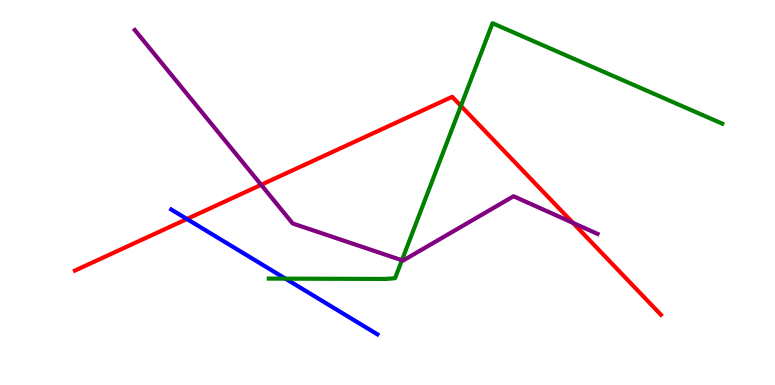[{'lines': ['blue', 'red'], 'intersections': [{'x': 2.41, 'y': 4.31}]}, {'lines': ['green', 'red'], 'intersections': [{'x': 5.95, 'y': 7.25}]}, {'lines': ['purple', 'red'], 'intersections': [{'x': 3.37, 'y': 5.2}, {'x': 7.39, 'y': 4.21}]}, {'lines': ['blue', 'green'], 'intersections': [{'x': 3.68, 'y': 2.76}]}, {'lines': ['blue', 'purple'], 'intersections': []}, {'lines': ['green', 'purple'], 'intersections': [{'x': 5.19, 'y': 3.24}]}]